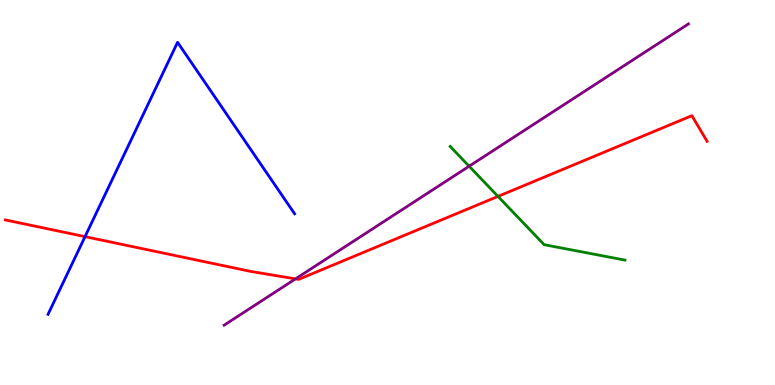[{'lines': ['blue', 'red'], 'intersections': [{'x': 1.1, 'y': 3.85}]}, {'lines': ['green', 'red'], 'intersections': [{'x': 6.43, 'y': 4.9}]}, {'lines': ['purple', 'red'], 'intersections': [{'x': 3.81, 'y': 2.76}]}, {'lines': ['blue', 'green'], 'intersections': []}, {'lines': ['blue', 'purple'], 'intersections': []}, {'lines': ['green', 'purple'], 'intersections': [{'x': 6.05, 'y': 5.68}]}]